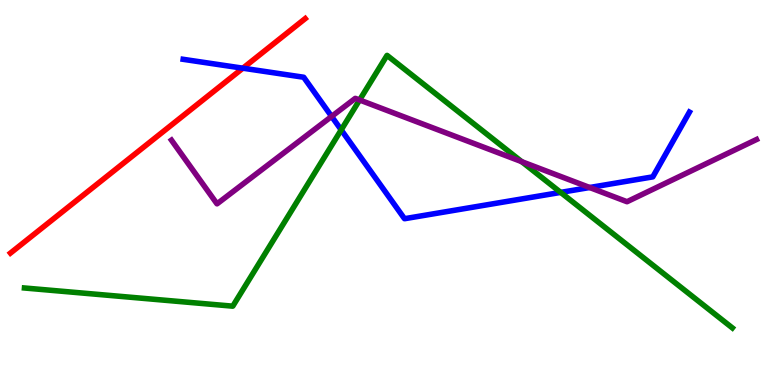[{'lines': ['blue', 'red'], 'intersections': [{'x': 3.13, 'y': 8.23}]}, {'lines': ['green', 'red'], 'intersections': []}, {'lines': ['purple', 'red'], 'intersections': []}, {'lines': ['blue', 'green'], 'intersections': [{'x': 4.4, 'y': 6.63}, {'x': 7.23, 'y': 5.0}]}, {'lines': ['blue', 'purple'], 'intersections': [{'x': 4.28, 'y': 6.98}, {'x': 7.61, 'y': 5.13}]}, {'lines': ['green', 'purple'], 'intersections': [{'x': 4.64, 'y': 7.4}, {'x': 6.73, 'y': 5.8}]}]